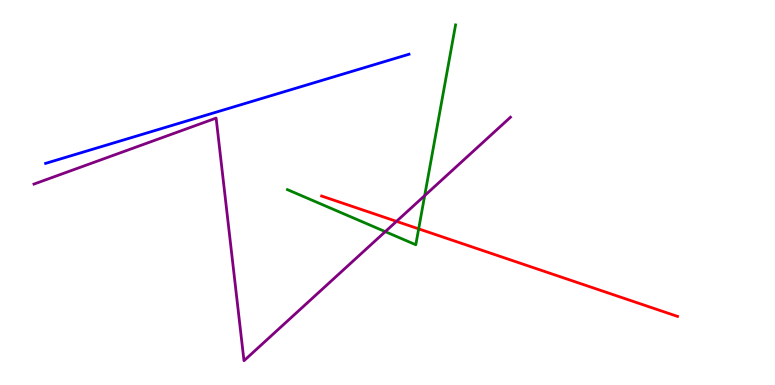[{'lines': ['blue', 'red'], 'intersections': []}, {'lines': ['green', 'red'], 'intersections': [{'x': 5.4, 'y': 4.06}]}, {'lines': ['purple', 'red'], 'intersections': [{'x': 5.12, 'y': 4.25}]}, {'lines': ['blue', 'green'], 'intersections': []}, {'lines': ['blue', 'purple'], 'intersections': []}, {'lines': ['green', 'purple'], 'intersections': [{'x': 4.97, 'y': 3.98}, {'x': 5.48, 'y': 4.92}]}]